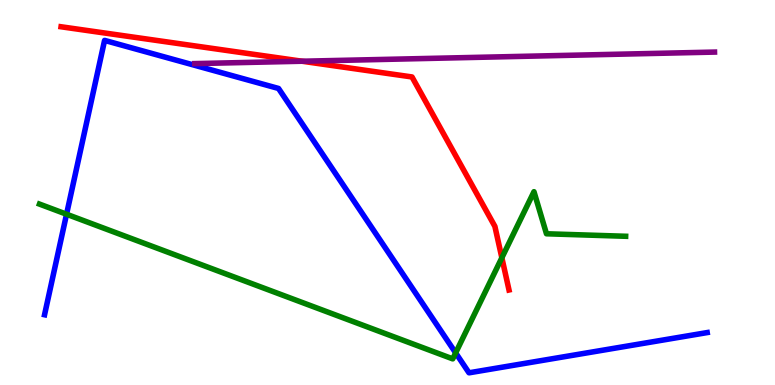[{'lines': ['blue', 'red'], 'intersections': []}, {'lines': ['green', 'red'], 'intersections': [{'x': 6.48, 'y': 3.3}]}, {'lines': ['purple', 'red'], 'intersections': [{'x': 3.9, 'y': 8.41}]}, {'lines': ['blue', 'green'], 'intersections': [{'x': 0.859, 'y': 4.44}, {'x': 5.88, 'y': 0.834}]}, {'lines': ['blue', 'purple'], 'intersections': []}, {'lines': ['green', 'purple'], 'intersections': []}]